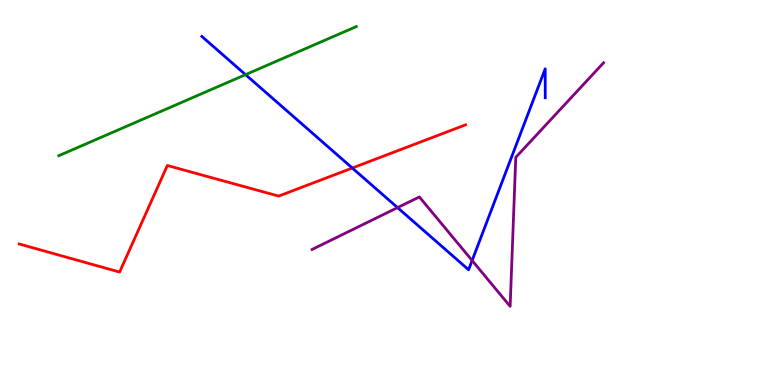[{'lines': ['blue', 'red'], 'intersections': [{'x': 4.55, 'y': 5.64}]}, {'lines': ['green', 'red'], 'intersections': []}, {'lines': ['purple', 'red'], 'intersections': []}, {'lines': ['blue', 'green'], 'intersections': [{'x': 3.17, 'y': 8.06}]}, {'lines': ['blue', 'purple'], 'intersections': [{'x': 5.13, 'y': 4.61}, {'x': 6.09, 'y': 3.23}]}, {'lines': ['green', 'purple'], 'intersections': []}]